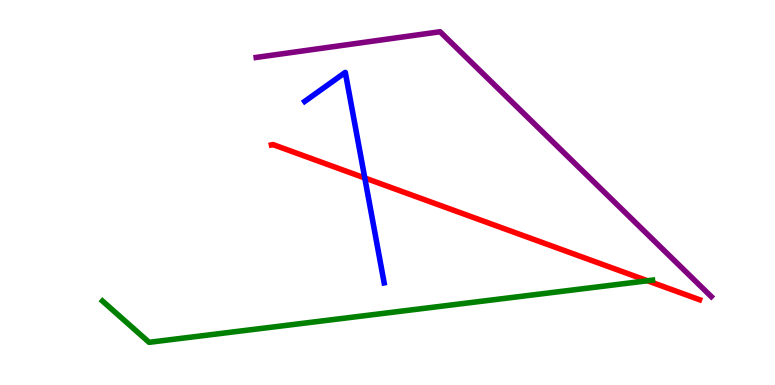[{'lines': ['blue', 'red'], 'intersections': [{'x': 4.71, 'y': 5.38}]}, {'lines': ['green', 'red'], 'intersections': [{'x': 8.35, 'y': 2.71}]}, {'lines': ['purple', 'red'], 'intersections': []}, {'lines': ['blue', 'green'], 'intersections': []}, {'lines': ['blue', 'purple'], 'intersections': []}, {'lines': ['green', 'purple'], 'intersections': []}]